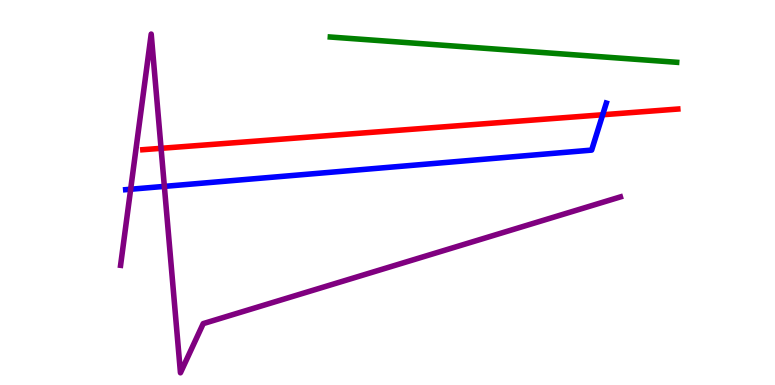[{'lines': ['blue', 'red'], 'intersections': [{'x': 7.78, 'y': 7.02}]}, {'lines': ['green', 'red'], 'intersections': []}, {'lines': ['purple', 'red'], 'intersections': [{'x': 2.08, 'y': 6.15}]}, {'lines': ['blue', 'green'], 'intersections': []}, {'lines': ['blue', 'purple'], 'intersections': [{'x': 1.69, 'y': 5.08}, {'x': 2.12, 'y': 5.16}]}, {'lines': ['green', 'purple'], 'intersections': []}]